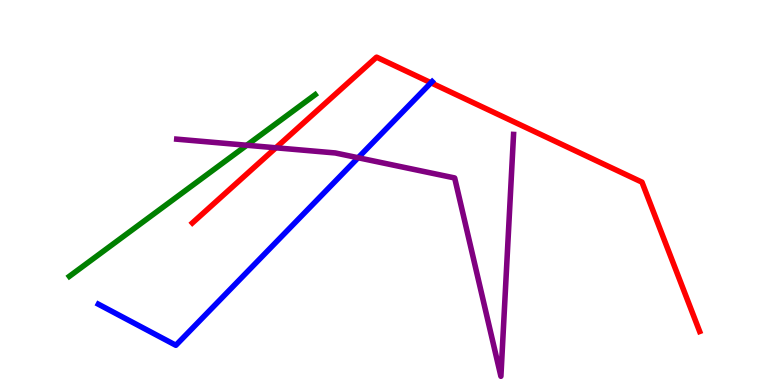[{'lines': ['blue', 'red'], 'intersections': [{'x': 5.56, 'y': 7.85}]}, {'lines': ['green', 'red'], 'intersections': []}, {'lines': ['purple', 'red'], 'intersections': [{'x': 3.56, 'y': 6.16}]}, {'lines': ['blue', 'green'], 'intersections': []}, {'lines': ['blue', 'purple'], 'intersections': [{'x': 4.62, 'y': 5.9}]}, {'lines': ['green', 'purple'], 'intersections': [{'x': 3.18, 'y': 6.23}]}]